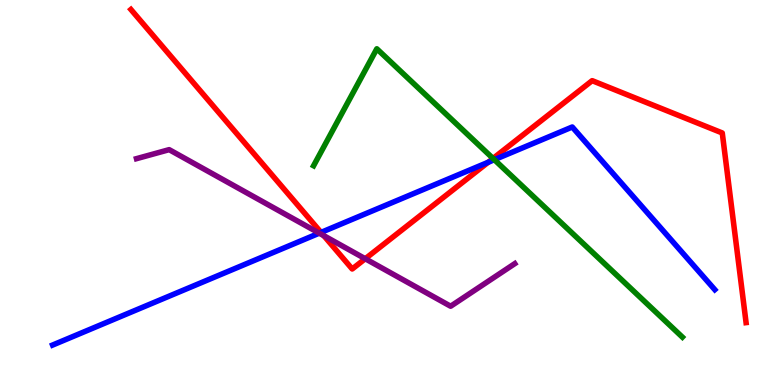[{'lines': ['blue', 'red'], 'intersections': [{'x': 4.14, 'y': 3.96}, {'x': 6.3, 'y': 5.78}]}, {'lines': ['green', 'red'], 'intersections': [{'x': 6.36, 'y': 5.88}]}, {'lines': ['purple', 'red'], 'intersections': [{'x': 4.18, 'y': 3.88}, {'x': 4.71, 'y': 3.28}]}, {'lines': ['blue', 'green'], 'intersections': [{'x': 6.38, 'y': 5.85}]}, {'lines': ['blue', 'purple'], 'intersections': [{'x': 4.12, 'y': 3.94}]}, {'lines': ['green', 'purple'], 'intersections': []}]